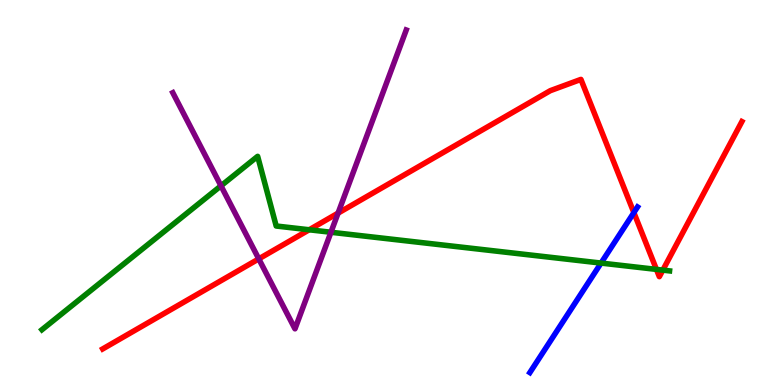[{'lines': ['blue', 'red'], 'intersections': [{'x': 8.18, 'y': 4.48}]}, {'lines': ['green', 'red'], 'intersections': [{'x': 3.99, 'y': 4.03}, {'x': 8.47, 'y': 3.0}, {'x': 8.55, 'y': 2.98}]}, {'lines': ['purple', 'red'], 'intersections': [{'x': 3.34, 'y': 3.28}, {'x': 4.36, 'y': 4.46}]}, {'lines': ['blue', 'green'], 'intersections': [{'x': 7.76, 'y': 3.17}]}, {'lines': ['blue', 'purple'], 'intersections': []}, {'lines': ['green', 'purple'], 'intersections': [{'x': 2.85, 'y': 5.17}, {'x': 4.27, 'y': 3.97}]}]